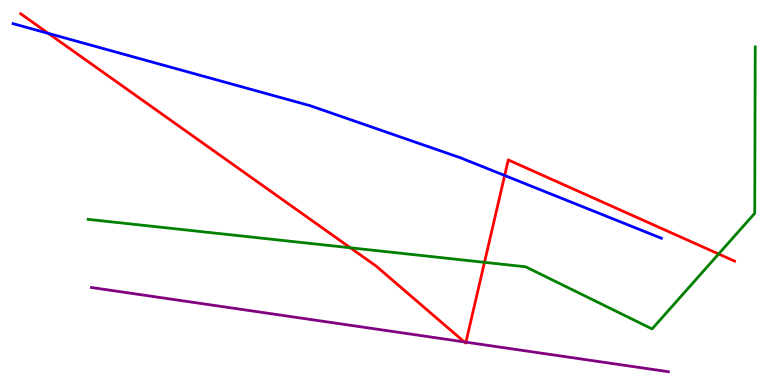[{'lines': ['blue', 'red'], 'intersections': [{'x': 0.624, 'y': 9.13}, {'x': 6.51, 'y': 5.44}]}, {'lines': ['green', 'red'], 'intersections': [{'x': 4.52, 'y': 3.56}, {'x': 6.25, 'y': 3.19}, {'x': 9.27, 'y': 3.4}]}, {'lines': ['purple', 'red'], 'intersections': [{'x': 5.99, 'y': 1.12}, {'x': 6.01, 'y': 1.11}]}, {'lines': ['blue', 'green'], 'intersections': []}, {'lines': ['blue', 'purple'], 'intersections': []}, {'lines': ['green', 'purple'], 'intersections': []}]